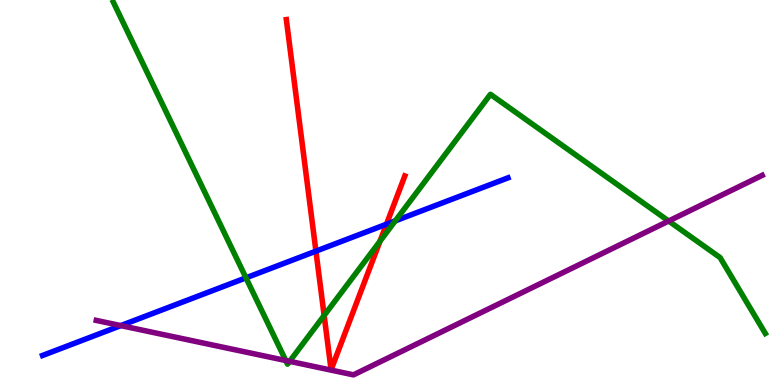[{'lines': ['blue', 'red'], 'intersections': [{'x': 4.08, 'y': 3.48}, {'x': 4.99, 'y': 4.18}]}, {'lines': ['green', 'red'], 'intersections': [{'x': 4.18, 'y': 1.81}, {'x': 4.9, 'y': 3.74}]}, {'lines': ['purple', 'red'], 'intersections': []}, {'lines': ['blue', 'green'], 'intersections': [{'x': 3.17, 'y': 2.78}, {'x': 5.1, 'y': 4.26}]}, {'lines': ['blue', 'purple'], 'intersections': [{'x': 1.56, 'y': 1.54}]}, {'lines': ['green', 'purple'], 'intersections': [{'x': 3.69, 'y': 0.636}, {'x': 3.74, 'y': 0.614}, {'x': 8.63, 'y': 4.26}]}]